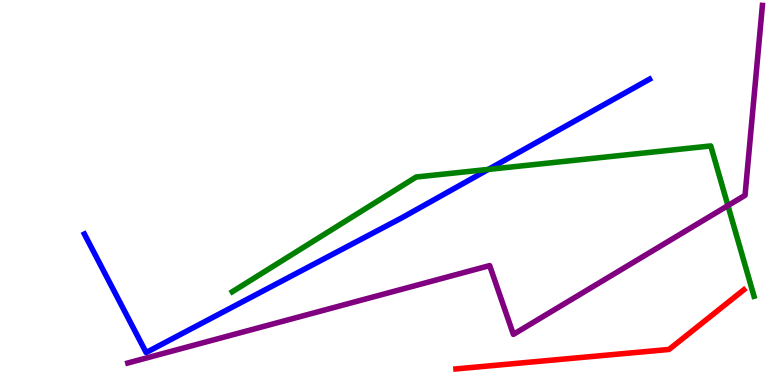[{'lines': ['blue', 'red'], 'intersections': []}, {'lines': ['green', 'red'], 'intersections': []}, {'lines': ['purple', 'red'], 'intersections': []}, {'lines': ['blue', 'green'], 'intersections': [{'x': 6.3, 'y': 5.6}]}, {'lines': ['blue', 'purple'], 'intersections': []}, {'lines': ['green', 'purple'], 'intersections': [{'x': 9.39, 'y': 4.66}]}]